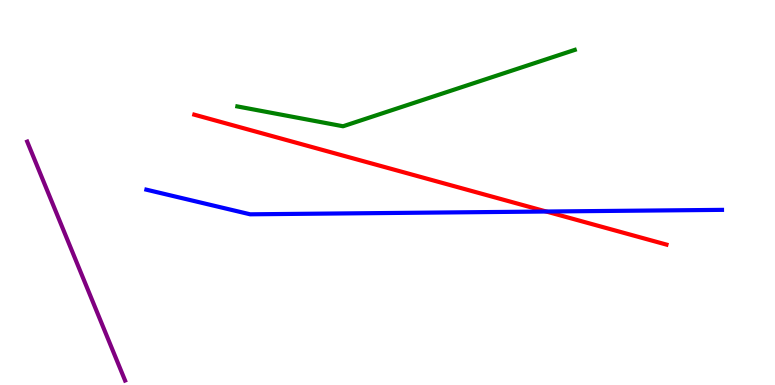[{'lines': ['blue', 'red'], 'intersections': [{'x': 7.05, 'y': 4.51}]}, {'lines': ['green', 'red'], 'intersections': []}, {'lines': ['purple', 'red'], 'intersections': []}, {'lines': ['blue', 'green'], 'intersections': []}, {'lines': ['blue', 'purple'], 'intersections': []}, {'lines': ['green', 'purple'], 'intersections': []}]